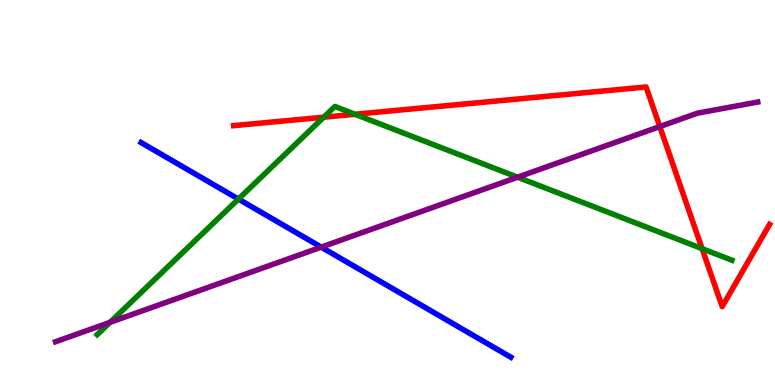[{'lines': ['blue', 'red'], 'intersections': []}, {'lines': ['green', 'red'], 'intersections': [{'x': 4.18, 'y': 6.96}, {'x': 4.58, 'y': 7.03}, {'x': 9.06, 'y': 3.54}]}, {'lines': ['purple', 'red'], 'intersections': [{'x': 8.51, 'y': 6.71}]}, {'lines': ['blue', 'green'], 'intersections': [{'x': 3.08, 'y': 4.83}]}, {'lines': ['blue', 'purple'], 'intersections': [{'x': 4.14, 'y': 3.58}]}, {'lines': ['green', 'purple'], 'intersections': [{'x': 1.42, 'y': 1.63}, {'x': 6.68, 'y': 5.4}]}]